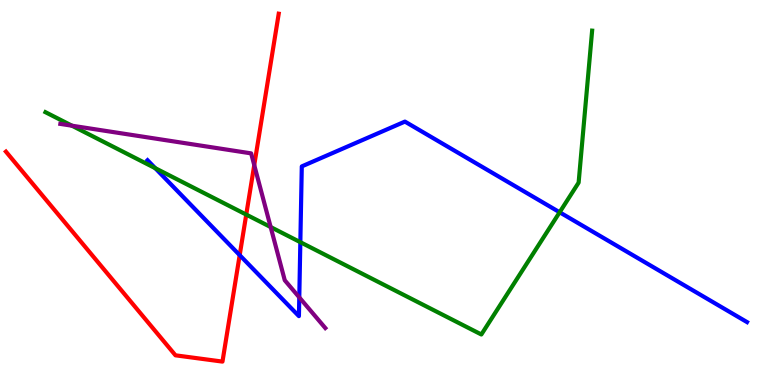[{'lines': ['blue', 'red'], 'intersections': [{'x': 3.09, 'y': 3.37}]}, {'lines': ['green', 'red'], 'intersections': [{'x': 3.18, 'y': 4.43}]}, {'lines': ['purple', 'red'], 'intersections': [{'x': 3.28, 'y': 5.71}]}, {'lines': ['blue', 'green'], 'intersections': [{'x': 2.0, 'y': 5.63}, {'x': 3.88, 'y': 3.71}, {'x': 7.22, 'y': 4.49}]}, {'lines': ['blue', 'purple'], 'intersections': [{'x': 3.86, 'y': 2.28}]}, {'lines': ['green', 'purple'], 'intersections': [{'x': 0.928, 'y': 6.74}, {'x': 3.49, 'y': 4.1}]}]